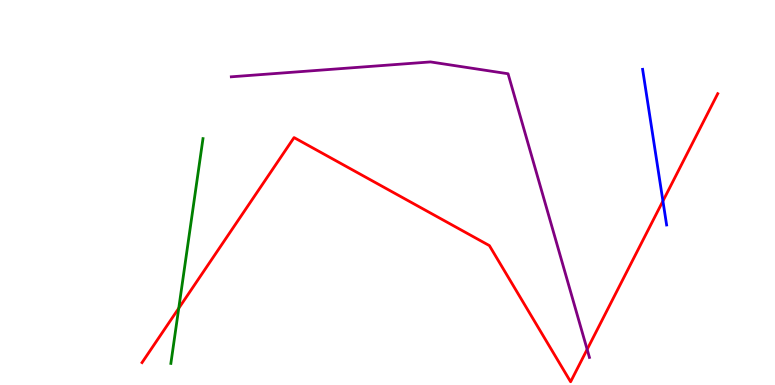[{'lines': ['blue', 'red'], 'intersections': [{'x': 8.55, 'y': 4.78}]}, {'lines': ['green', 'red'], 'intersections': [{'x': 2.31, 'y': 1.99}]}, {'lines': ['purple', 'red'], 'intersections': [{'x': 7.58, 'y': 0.925}]}, {'lines': ['blue', 'green'], 'intersections': []}, {'lines': ['blue', 'purple'], 'intersections': []}, {'lines': ['green', 'purple'], 'intersections': []}]